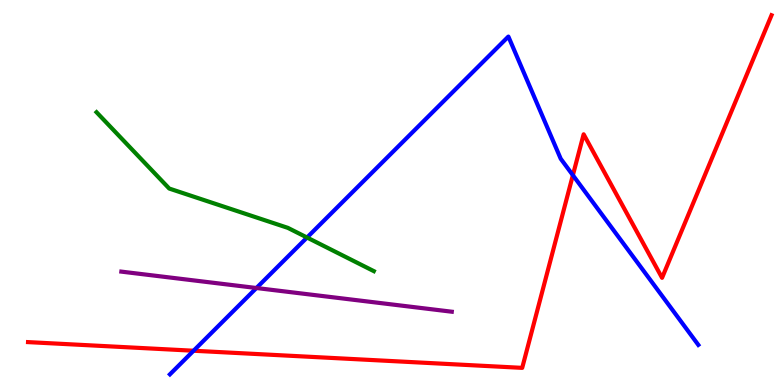[{'lines': ['blue', 'red'], 'intersections': [{'x': 2.5, 'y': 0.89}, {'x': 7.39, 'y': 5.45}]}, {'lines': ['green', 'red'], 'intersections': []}, {'lines': ['purple', 'red'], 'intersections': []}, {'lines': ['blue', 'green'], 'intersections': [{'x': 3.96, 'y': 3.83}]}, {'lines': ['blue', 'purple'], 'intersections': [{'x': 3.31, 'y': 2.52}]}, {'lines': ['green', 'purple'], 'intersections': []}]